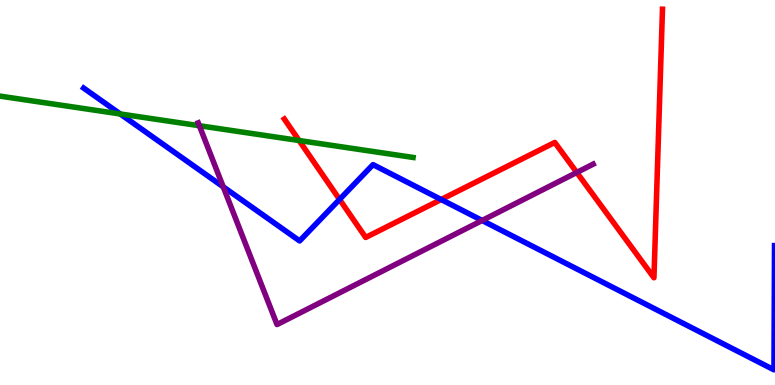[{'lines': ['blue', 'red'], 'intersections': [{'x': 4.38, 'y': 4.82}, {'x': 5.69, 'y': 4.82}]}, {'lines': ['green', 'red'], 'intersections': [{'x': 3.86, 'y': 6.35}]}, {'lines': ['purple', 'red'], 'intersections': [{'x': 7.44, 'y': 5.52}]}, {'lines': ['blue', 'green'], 'intersections': [{'x': 1.55, 'y': 7.04}]}, {'lines': ['blue', 'purple'], 'intersections': [{'x': 2.88, 'y': 5.15}, {'x': 6.22, 'y': 4.27}]}, {'lines': ['green', 'purple'], 'intersections': [{'x': 2.57, 'y': 6.73}]}]